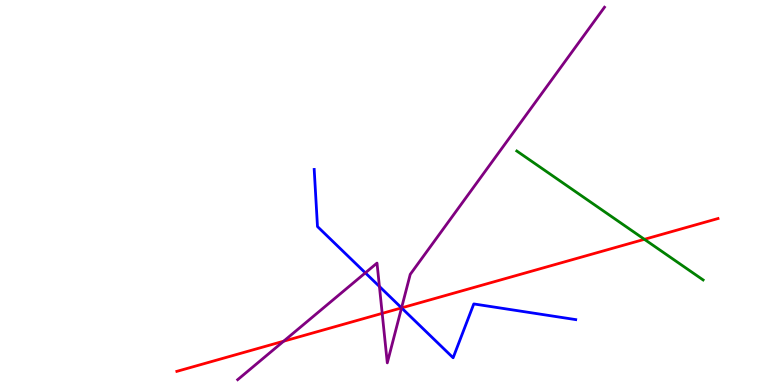[{'lines': ['blue', 'red'], 'intersections': [{'x': 5.18, 'y': 2.0}]}, {'lines': ['green', 'red'], 'intersections': [{'x': 8.32, 'y': 3.78}]}, {'lines': ['purple', 'red'], 'intersections': [{'x': 3.66, 'y': 1.14}, {'x': 4.93, 'y': 1.86}, {'x': 5.18, 'y': 2.0}]}, {'lines': ['blue', 'green'], 'intersections': []}, {'lines': ['blue', 'purple'], 'intersections': [{'x': 4.71, 'y': 2.91}, {'x': 4.9, 'y': 2.56}, {'x': 5.18, 'y': 2.0}]}, {'lines': ['green', 'purple'], 'intersections': []}]